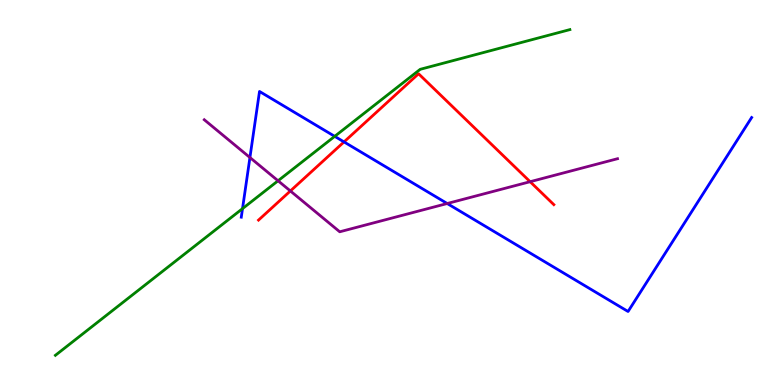[{'lines': ['blue', 'red'], 'intersections': [{'x': 4.44, 'y': 6.31}]}, {'lines': ['green', 'red'], 'intersections': []}, {'lines': ['purple', 'red'], 'intersections': [{'x': 3.75, 'y': 5.04}, {'x': 6.84, 'y': 5.28}]}, {'lines': ['blue', 'green'], 'intersections': [{'x': 3.13, 'y': 4.58}, {'x': 4.32, 'y': 6.46}]}, {'lines': ['blue', 'purple'], 'intersections': [{'x': 3.22, 'y': 5.91}, {'x': 5.77, 'y': 4.71}]}, {'lines': ['green', 'purple'], 'intersections': [{'x': 3.59, 'y': 5.3}]}]